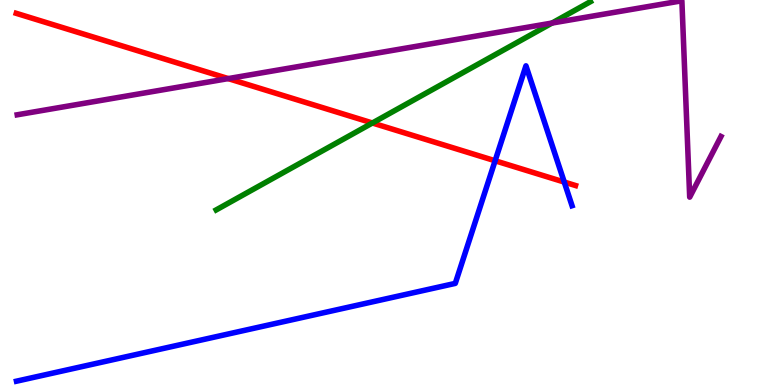[{'lines': ['blue', 'red'], 'intersections': [{'x': 6.39, 'y': 5.82}, {'x': 7.28, 'y': 5.27}]}, {'lines': ['green', 'red'], 'intersections': [{'x': 4.81, 'y': 6.81}]}, {'lines': ['purple', 'red'], 'intersections': [{'x': 2.94, 'y': 7.96}]}, {'lines': ['blue', 'green'], 'intersections': []}, {'lines': ['blue', 'purple'], 'intersections': []}, {'lines': ['green', 'purple'], 'intersections': [{'x': 7.12, 'y': 9.4}]}]